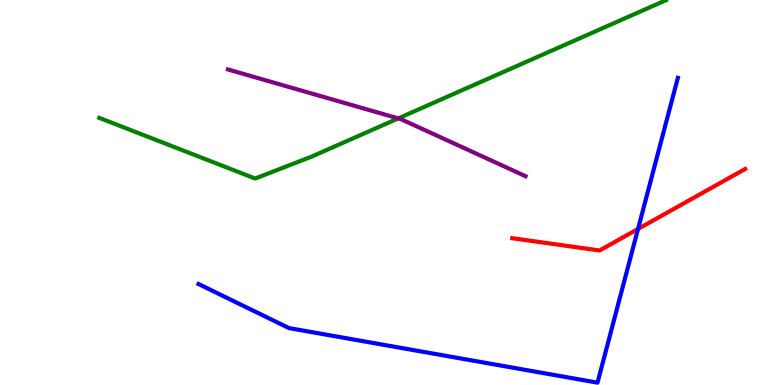[{'lines': ['blue', 'red'], 'intersections': [{'x': 8.23, 'y': 4.05}]}, {'lines': ['green', 'red'], 'intersections': []}, {'lines': ['purple', 'red'], 'intersections': []}, {'lines': ['blue', 'green'], 'intersections': []}, {'lines': ['blue', 'purple'], 'intersections': []}, {'lines': ['green', 'purple'], 'intersections': [{'x': 5.14, 'y': 6.92}]}]